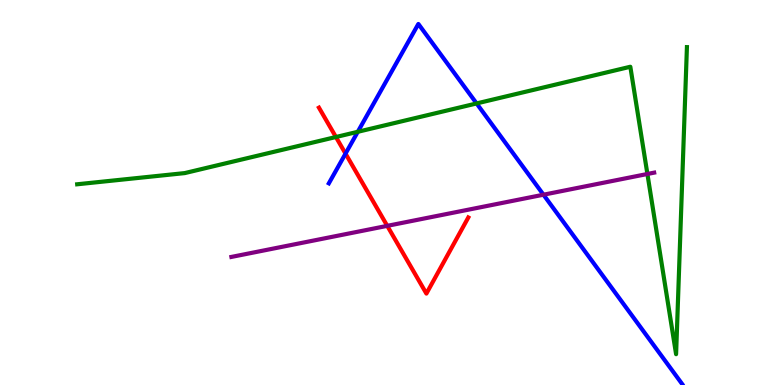[{'lines': ['blue', 'red'], 'intersections': [{'x': 4.46, 'y': 6.01}]}, {'lines': ['green', 'red'], 'intersections': [{'x': 4.33, 'y': 6.44}]}, {'lines': ['purple', 'red'], 'intersections': [{'x': 5.0, 'y': 4.13}]}, {'lines': ['blue', 'green'], 'intersections': [{'x': 4.62, 'y': 6.58}, {'x': 6.15, 'y': 7.31}]}, {'lines': ['blue', 'purple'], 'intersections': [{'x': 7.01, 'y': 4.94}]}, {'lines': ['green', 'purple'], 'intersections': [{'x': 8.35, 'y': 5.48}]}]